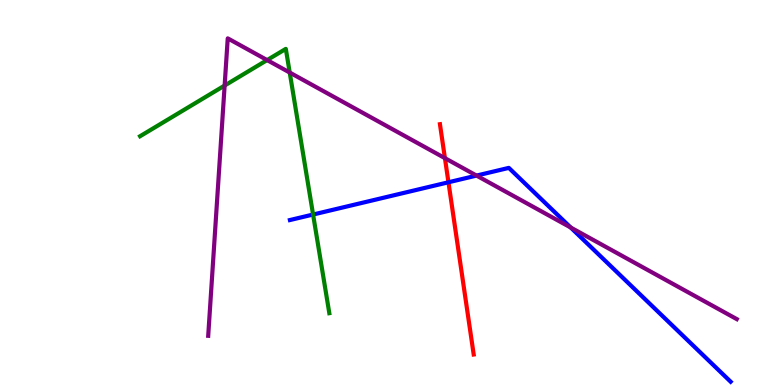[{'lines': ['blue', 'red'], 'intersections': [{'x': 5.79, 'y': 5.27}]}, {'lines': ['green', 'red'], 'intersections': []}, {'lines': ['purple', 'red'], 'intersections': [{'x': 5.74, 'y': 5.89}]}, {'lines': ['blue', 'green'], 'intersections': [{'x': 4.04, 'y': 4.43}]}, {'lines': ['blue', 'purple'], 'intersections': [{'x': 6.15, 'y': 5.44}, {'x': 7.36, 'y': 4.09}]}, {'lines': ['green', 'purple'], 'intersections': [{'x': 2.9, 'y': 7.78}, {'x': 3.45, 'y': 8.44}, {'x': 3.74, 'y': 8.12}]}]